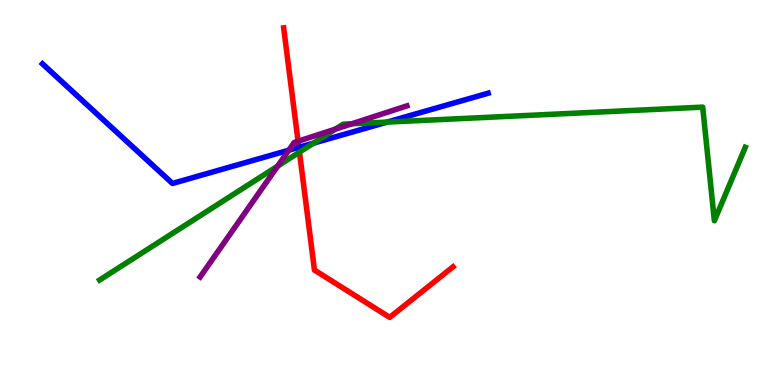[{'lines': ['blue', 'red'], 'intersections': [{'x': 3.86, 'y': 6.17}]}, {'lines': ['green', 'red'], 'intersections': [{'x': 3.86, 'y': 6.05}]}, {'lines': ['purple', 'red'], 'intersections': [{'x': 3.85, 'y': 6.33}]}, {'lines': ['blue', 'green'], 'intersections': [{'x': 4.05, 'y': 6.28}, {'x': 5.0, 'y': 6.83}]}, {'lines': ['blue', 'purple'], 'intersections': [{'x': 3.73, 'y': 6.1}]}, {'lines': ['green', 'purple'], 'intersections': [{'x': 3.58, 'y': 5.69}, {'x': 4.33, 'y': 6.65}, {'x': 4.54, 'y': 6.79}]}]